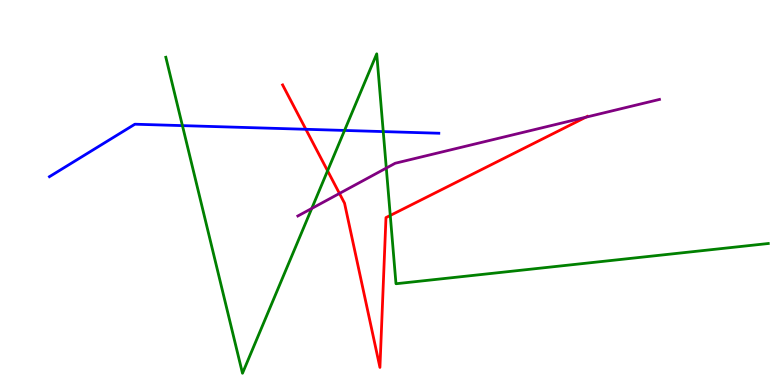[{'lines': ['blue', 'red'], 'intersections': [{'x': 3.95, 'y': 6.64}]}, {'lines': ['green', 'red'], 'intersections': [{'x': 4.23, 'y': 5.56}, {'x': 5.04, 'y': 4.4}]}, {'lines': ['purple', 'red'], 'intersections': [{'x': 4.38, 'y': 4.98}, {'x': 7.56, 'y': 6.96}]}, {'lines': ['blue', 'green'], 'intersections': [{'x': 2.35, 'y': 6.74}, {'x': 4.45, 'y': 6.61}, {'x': 4.95, 'y': 6.58}]}, {'lines': ['blue', 'purple'], 'intersections': []}, {'lines': ['green', 'purple'], 'intersections': [{'x': 4.02, 'y': 4.59}, {'x': 4.98, 'y': 5.63}]}]